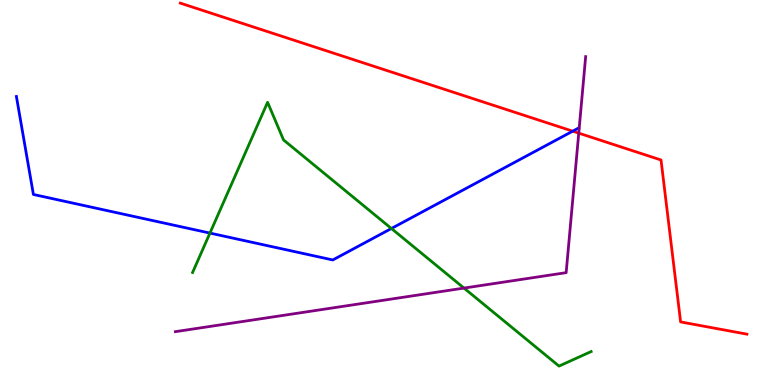[{'lines': ['blue', 'red'], 'intersections': [{'x': 7.39, 'y': 6.59}]}, {'lines': ['green', 'red'], 'intersections': []}, {'lines': ['purple', 'red'], 'intersections': [{'x': 7.47, 'y': 6.54}]}, {'lines': ['blue', 'green'], 'intersections': [{'x': 2.71, 'y': 3.95}, {'x': 5.05, 'y': 4.07}]}, {'lines': ['blue', 'purple'], 'intersections': []}, {'lines': ['green', 'purple'], 'intersections': [{'x': 5.99, 'y': 2.52}]}]